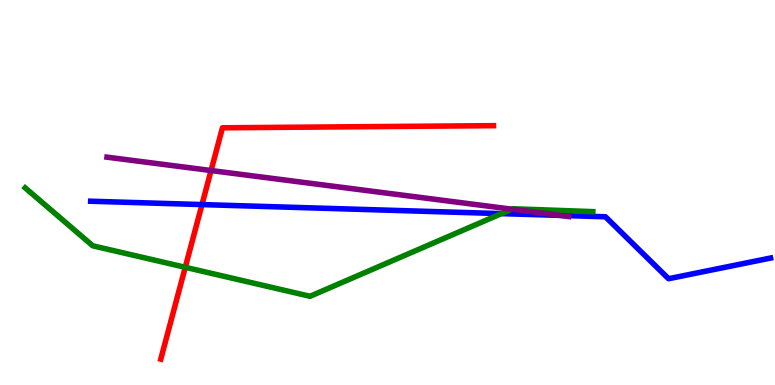[{'lines': ['blue', 'red'], 'intersections': [{'x': 2.61, 'y': 4.69}]}, {'lines': ['green', 'red'], 'intersections': [{'x': 2.39, 'y': 3.06}]}, {'lines': ['purple', 'red'], 'intersections': [{'x': 2.72, 'y': 5.57}]}, {'lines': ['blue', 'green'], 'intersections': [{'x': 6.47, 'y': 4.45}]}, {'lines': ['blue', 'purple'], 'intersections': [{'x': 7.23, 'y': 4.41}]}, {'lines': ['green', 'purple'], 'intersections': [{'x': 6.6, 'y': 4.57}]}]